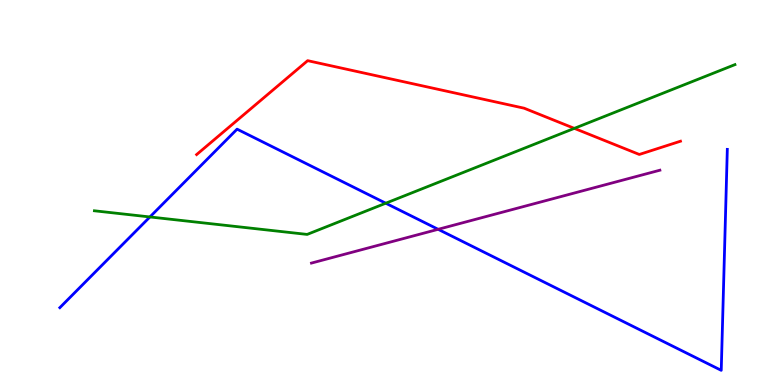[{'lines': ['blue', 'red'], 'intersections': []}, {'lines': ['green', 'red'], 'intersections': [{'x': 7.41, 'y': 6.67}]}, {'lines': ['purple', 'red'], 'intersections': []}, {'lines': ['blue', 'green'], 'intersections': [{'x': 1.93, 'y': 4.36}, {'x': 4.98, 'y': 4.72}]}, {'lines': ['blue', 'purple'], 'intersections': [{'x': 5.65, 'y': 4.04}]}, {'lines': ['green', 'purple'], 'intersections': []}]